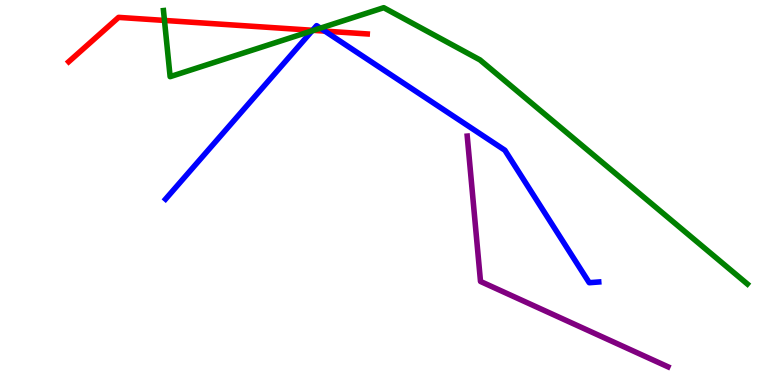[{'lines': ['blue', 'red'], 'intersections': [{'x': 4.03, 'y': 9.21}, {'x': 4.19, 'y': 9.19}]}, {'lines': ['green', 'red'], 'intersections': [{'x': 2.12, 'y': 9.47}, {'x': 4.05, 'y': 9.21}]}, {'lines': ['purple', 'red'], 'intersections': []}, {'lines': ['blue', 'green'], 'intersections': [{'x': 4.03, 'y': 9.2}, {'x': 4.13, 'y': 9.27}]}, {'lines': ['blue', 'purple'], 'intersections': []}, {'lines': ['green', 'purple'], 'intersections': []}]